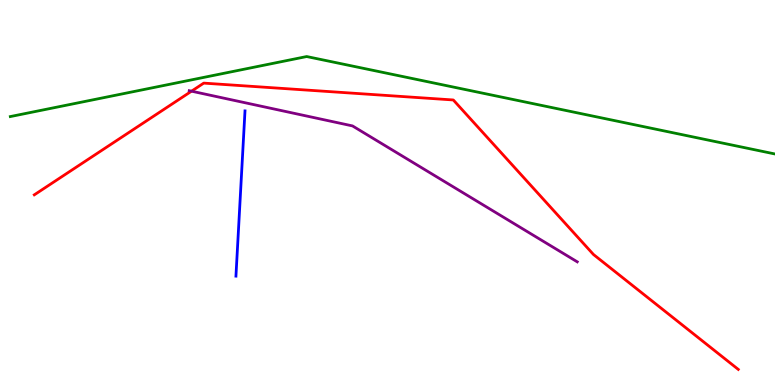[{'lines': ['blue', 'red'], 'intersections': []}, {'lines': ['green', 'red'], 'intersections': []}, {'lines': ['purple', 'red'], 'intersections': [{'x': 2.47, 'y': 7.63}]}, {'lines': ['blue', 'green'], 'intersections': []}, {'lines': ['blue', 'purple'], 'intersections': []}, {'lines': ['green', 'purple'], 'intersections': []}]